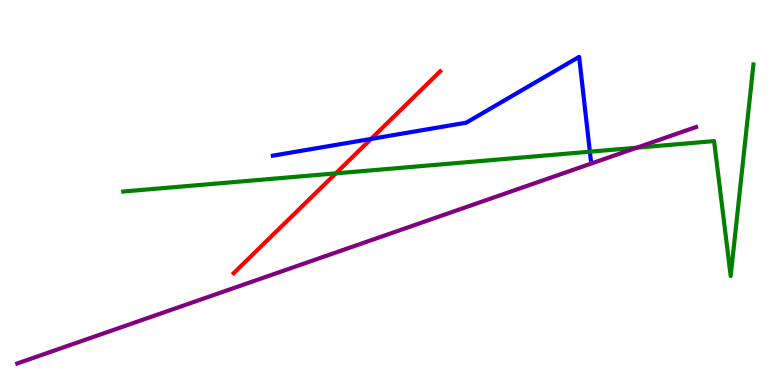[{'lines': ['blue', 'red'], 'intersections': [{'x': 4.79, 'y': 6.39}]}, {'lines': ['green', 'red'], 'intersections': [{'x': 4.33, 'y': 5.5}]}, {'lines': ['purple', 'red'], 'intersections': []}, {'lines': ['blue', 'green'], 'intersections': [{'x': 7.61, 'y': 6.06}]}, {'lines': ['blue', 'purple'], 'intersections': []}, {'lines': ['green', 'purple'], 'intersections': [{'x': 8.22, 'y': 6.16}]}]